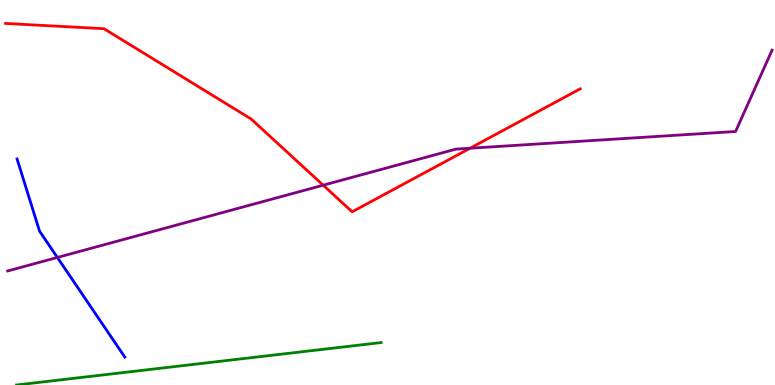[{'lines': ['blue', 'red'], 'intersections': []}, {'lines': ['green', 'red'], 'intersections': []}, {'lines': ['purple', 'red'], 'intersections': [{'x': 4.17, 'y': 5.19}, {'x': 6.07, 'y': 6.15}]}, {'lines': ['blue', 'green'], 'intersections': []}, {'lines': ['blue', 'purple'], 'intersections': [{'x': 0.74, 'y': 3.31}]}, {'lines': ['green', 'purple'], 'intersections': []}]